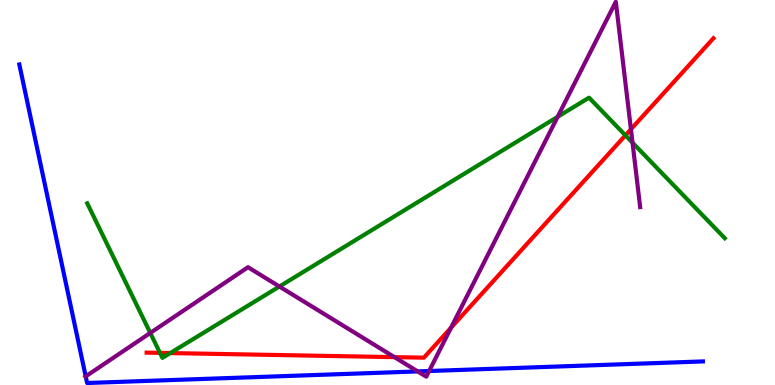[{'lines': ['blue', 'red'], 'intersections': []}, {'lines': ['green', 'red'], 'intersections': [{'x': 2.06, 'y': 0.834}, {'x': 2.2, 'y': 0.83}, {'x': 8.07, 'y': 6.48}]}, {'lines': ['purple', 'red'], 'intersections': [{'x': 5.09, 'y': 0.724}, {'x': 5.82, 'y': 1.49}, {'x': 8.14, 'y': 6.64}]}, {'lines': ['blue', 'green'], 'intersections': []}, {'lines': ['blue', 'purple'], 'intersections': [{'x': 1.11, 'y': 0.224}, {'x': 5.39, 'y': 0.353}, {'x': 5.54, 'y': 0.363}]}, {'lines': ['green', 'purple'], 'intersections': [{'x': 1.94, 'y': 1.35}, {'x': 3.61, 'y': 2.56}, {'x': 7.2, 'y': 6.97}, {'x': 8.16, 'y': 6.29}]}]